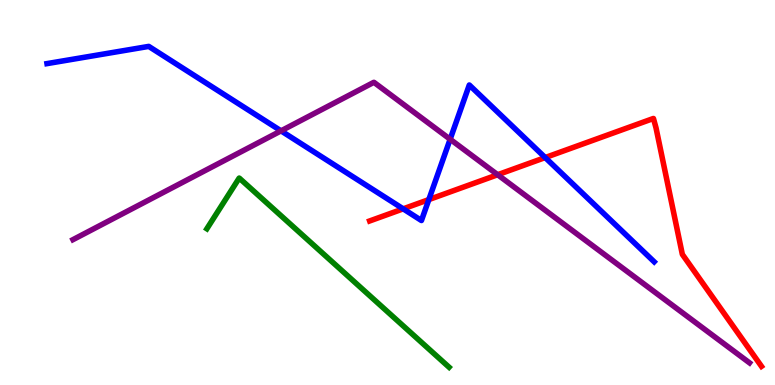[{'lines': ['blue', 'red'], 'intersections': [{'x': 5.2, 'y': 4.58}, {'x': 5.53, 'y': 4.82}, {'x': 7.03, 'y': 5.91}]}, {'lines': ['green', 'red'], 'intersections': []}, {'lines': ['purple', 'red'], 'intersections': [{'x': 6.42, 'y': 5.46}]}, {'lines': ['blue', 'green'], 'intersections': []}, {'lines': ['blue', 'purple'], 'intersections': [{'x': 3.63, 'y': 6.6}, {'x': 5.81, 'y': 6.38}]}, {'lines': ['green', 'purple'], 'intersections': []}]